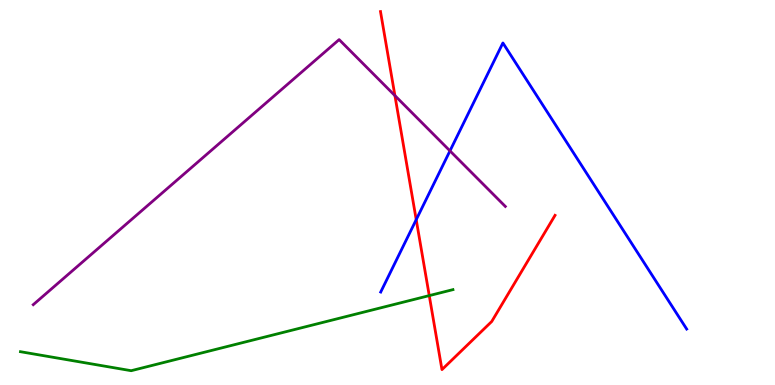[{'lines': ['blue', 'red'], 'intersections': [{'x': 5.37, 'y': 4.29}]}, {'lines': ['green', 'red'], 'intersections': [{'x': 5.54, 'y': 2.32}]}, {'lines': ['purple', 'red'], 'intersections': [{'x': 5.1, 'y': 7.52}]}, {'lines': ['blue', 'green'], 'intersections': []}, {'lines': ['blue', 'purple'], 'intersections': [{'x': 5.81, 'y': 6.08}]}, {'lines': ['green', 'purple'], 'intersections': []}]